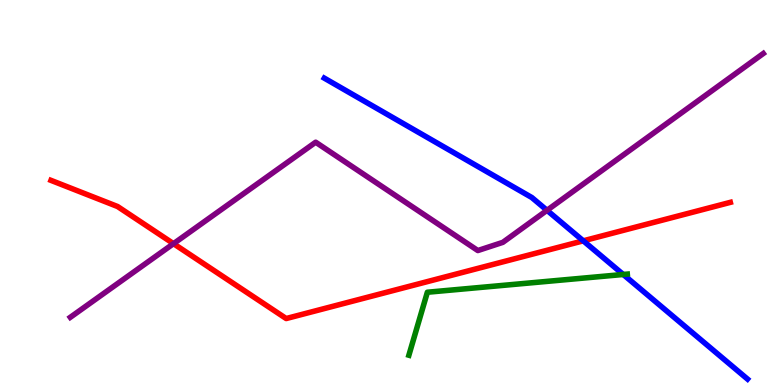[{'lines': ['blue', 'red'], 'intersections': [{'x': 7.53, 'y': 3.74}]}, {'lines': ['green', 'red'], 'intersections': []}, {'lines': ['purple', 'red'], 'intersections': [{'x': 2.24, 'y': 3.67}]}, {'lines': ['blue', 'green'], 'intersections': [{'x': 8.04, 'y': 2.87}]}, {'lines': ['blue', 'purple'], 'intersections': [{'x': 7.06, 'y': 4.54}]}, {'lines': ['green', 'purple'], 'intersections': []}]